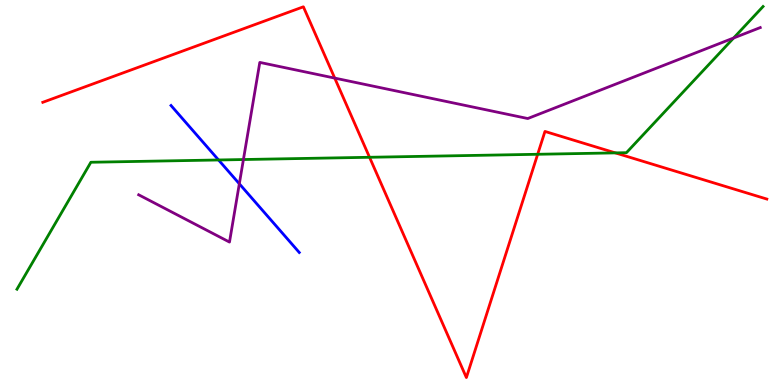[{'lines': ['blue', 'red'], 'intersections': []}, {'lines': ['green', 'red'], 'intersections': [{'x': 4.77, 'y': 5.91}, {'x': 6.94, 'y': 5.99}, {'x': 7.94, 'y': 6.03}]}, {'lines': ['purple', 'red'], 'intersections': [{'x': 4.32, 'y': 7.97}]}, {'lines': ['blue', 'green'], 'intersections': [{'x': 2.82, 'y': 5.84}]}, {'lines': ['blue', 'purple'], 'intersections': [{'x': 3.09, 'y': 5.23}]}, {'lines': ['green', 'purple'], 'intersections': [{'x': 3.14, 'y': 5.86}, {'x': 9.47, 'y': 9.01}]}]